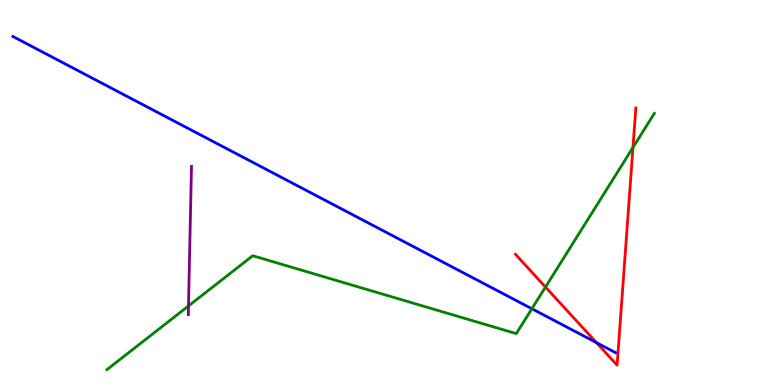[{'lines': ['blue', 'red'], 'intersections': [{'x': 7.7, 'y': 1.1}]}, {'lines': ['green', 'red'], 'intersections': [{'x': 7.04, 'y': 2.54}, {'x': 8.17, 'y': 6.17}]}, {'lines': ['purple', 'red'], 'intersections': []}, {'lines': ['blue', 'green'], 'intersections': [{'x': 6.86, 'y': 1.98}]}, {'lines': ['blue', 'purple'], 'intersections': []}, {'lines': ['green', 'purple'], 'intersections': [{'x': 2.43, 'y': 2.05}]}]